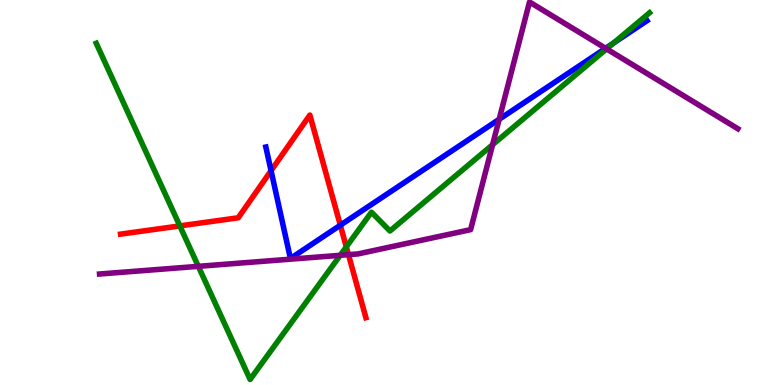[{'lines': ['blue', 'red'], 'intersections': [{'x': 3.5, 'y': 5.57}, {'x': 4.39, 'y': 4.15}]}, {'lines': ['green', 'red'], 'intersections': [{'x': 2.32, 'y': 4.13}, {'x': 4.47, 'y': 3.59}]}, {'lines': ['purple', 'red'], 'intersections': [{'x': 4.5, 'y': 3.39}]}, {'lines': ['blue', 'green'], 'intersections': [{'x': 7.92, 'y': 8.88}]}, {'lines': ['blue', 'purple'], 'intersections': [{'x': 6.44, 'y': 6.9}, {'x': 7.81, 'y': 8.75}]}, {'lines': ['green', 'purple'], 'intersections': [{'x': 2.56, 'y': 3.08}, {'x': 4.39, 'y': 3.37}, {'x': 6.36, 'y': 6.24}, {'x': 7.83, 'y': 8.73}]}]